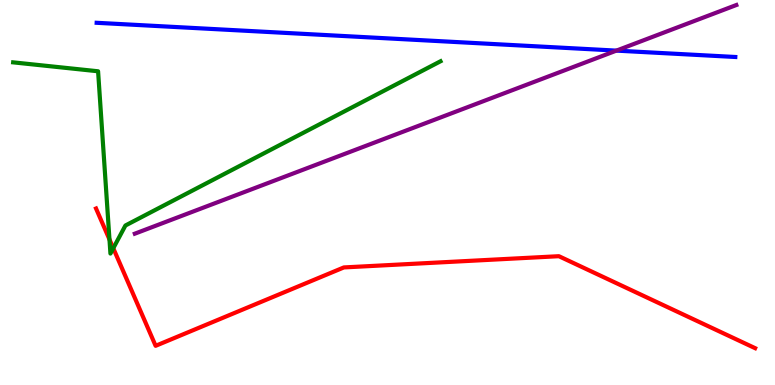[{'lines': ['blue', 'red'], 'intersections': []}, {'lines': ['green', 'red'], 'intersections': [{'x': 1.41, 'y': 3.78}, {'x': 1.46, 'y': 3.55}]}, {'lines': ['purple', 'red'], 'intersections': []}, {'lines': ['blue', 'green'], 'intersections': []}, {'lines': ['blue', 'purple'], 'intersections': [{'x': 7.95, 'y': 8.69}]}, {'lines': ['green', 'purple'], 'intersections': []}]